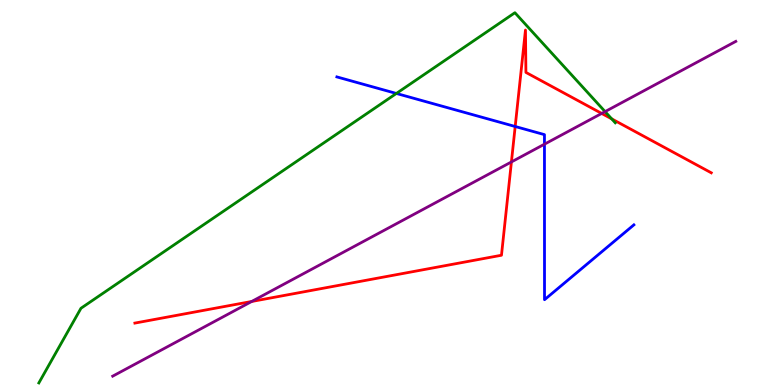[{'lines': ['blue', 'red'], 'intersections': [{'x': 6.65, 'y': 6.71}]}, {'lines': ['green', 'red'], 'intersections': [{'x': 7.89, 'y': 6.91}]}, {'lines': ['purple', 'red'], 'intersections': [{'x': 3.25, 'y': 2.17}, {'x': 6.6, 'y': 5.79}, {'x': 7.76, 'y': 7.05}]}, {'lines': ['blue', 'green'], 'intersections': [{'x': 5.11, 'y': 7.57}]}, {'lines': ['blue', 'purple'], 'intersections': [{'x': 7.03, 'y': 6.25}]}, {'lines': ['green', 'purple'], 'intersections': [{'x': 7.81, 'y': 7.1}]}]